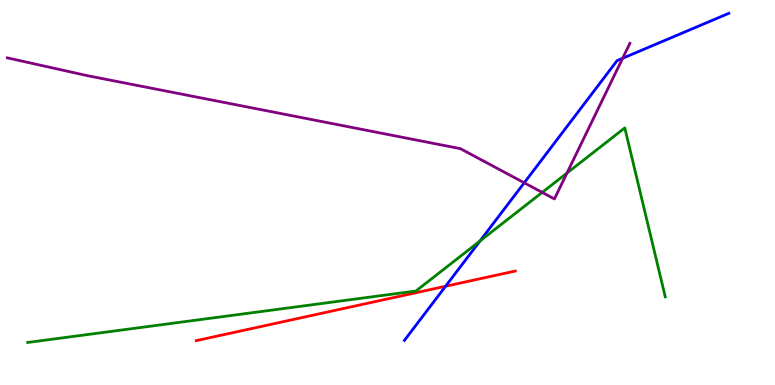[{'lines': ['blue', 'red'], 'intersections': [{'x': 5.75, 'y': 2.56}]}, {'lines': ['green', 'red'], 'intersections': []}, {'lines': ['purple', 'red'], 'intersections': []}, {'lines': ['blue', 'green'], 'intersections': [{'x': 6.19, 'y': 3.74}]}, {'lines': ['blue', 'purple'], 'intersections': [{'x': 6.76, 'y': 5.25}, {'x': 8.03, 'y': 8.49}]}, {'lines': ['green', 'purple'], 'intersections': [{'x': 7.0, 'y': 5.0}, {'x': 7.32, 'y': 5.5}]}]